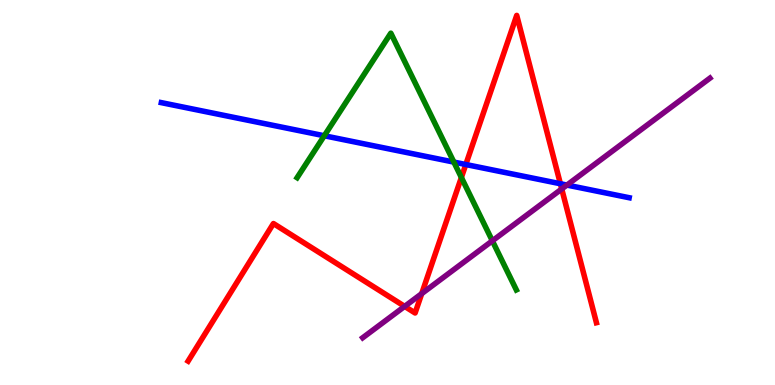[{'lines': ['blue', 'red'], 'intersections': [{'x': 6.01, 'y': 5.73}, {'x': 7.23, 'y': 5.23}]}, {'lines': ['green', 'red'], 'intersections': [{'x': 5.95, 'y': 5.39}]}, {'lines': ['purple', 'red'], 'intersections': [{'x': 5.22, 'y': 2.04}, {'x': 5.44, 'y': 2.37}, {'x': 7.25, 'y': 5.09}]}, {'lines': ['blue', 'green'], 'intersections': [{'x': 4.18, 'y': 6.47}, {'x': 5.86, 'y': 5.79}]}, {'lines': ['blue', 'purple'], 'intersections': [{'x': 7.32, 'y': 5.19}]}, {'lines': ['green', 'purple'], 'intersections': [{'x': 6.35, 'y': 3.74}]}]